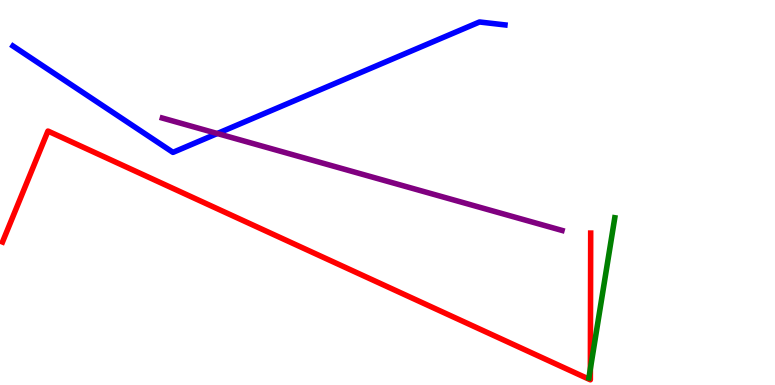[{'lines': ['blue', 'red'], 'intersections': []}, {'lines': ['green', 'red'], 'intersections': [{'x': 7.62, 'y': 0.422}]}, {'lines': ['purple', 'red'], 'intersections': []}, {'lines': ['blue', 'green'], 'intersections': []}, {'lines': ['blue', 'purple'], 'intersections': [{'x': 2.8, 'y': 6.53}]}, {'lines': ['green', 'purple'], 'intersections': []}]